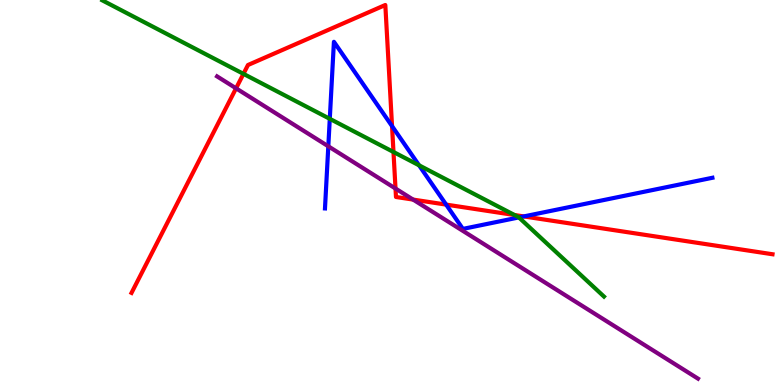[{'lines': ['blue', 'red'], 'intersections': [{'x': 5.06, 'y': 6.72}, {'x': 5.76, 'y': 4.69}, {'x': 6.76, 'y': 4.38}]}, {'lines': ['green', 'red'], 'intersections': [{'x': 3.14, 'y': 8.08}, {'x': 5.08, 'y': 6.05}, {'x': 6.64, 'y': 4.42}]}, {'lines': ['purple', 'red'], 'intersections': [{'x': 3.05, 'y': 7.71}, {'x': 5.1, 'y': 5.1}, {'x': 5.33, 'y': 4.82}]}, {'lines': ['blue', 'green'], 'intersections': [{'x': 4.26, 'y': 6.91}, {'x': 5.41, 'y': 5.71}, {'x': 6.7, 'y': 4.35}]}, {'lines': ['blue', 'purple'], 'intersections': [{'x': 4.24, 'y': 6.2}]}, {'lines': ['green', 'purple'], 'intersections': []}]